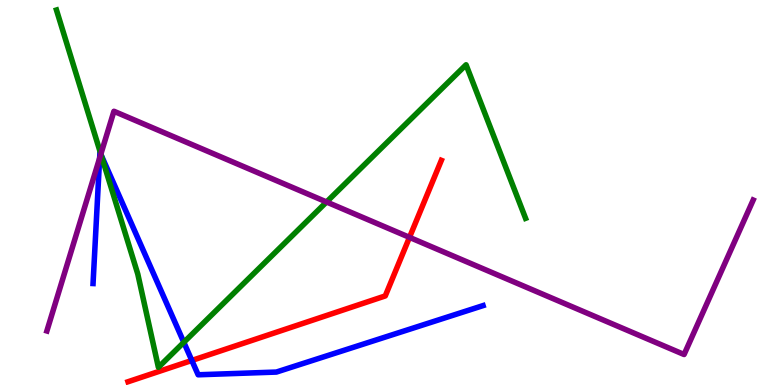[{'lines': ['blue', 'red'], 'intersections': [{'x': 2.48, 'y': 0.637}]}, {'lines': ['green', 'red'], 'intersections': []}, {'lines': ['purple', 'red'], 'intersections': [{'x': 5.28, 'y': 3.83}]}, {'lines': ['blue', 'green'], 'intersections': [{'x': 1.3, 'y': 5.98}, {'x': 2.37, 'y': 1.11}]}, {'lines': ['blue', 'purple'], 'intersections': [{'x': 1.29, 'y': 5.89}, {'x': 1.3, 'y': 5.99}]}, {'lines': ['green', 'purple'], 'intersections': [{'x': 1.3, 'y': 6.0}, {'x': 4.21, 'y': 4.75}]}]